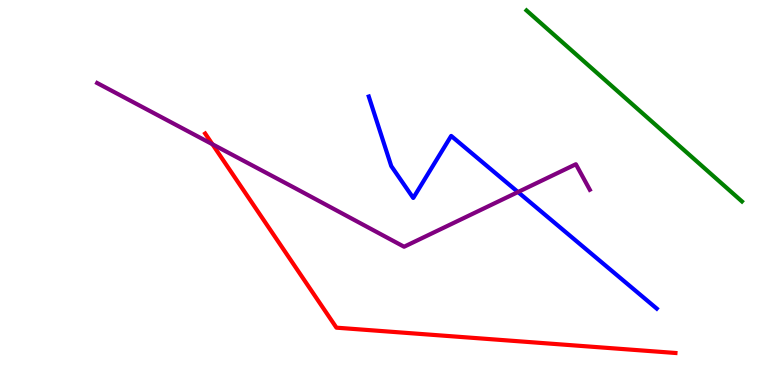[{'lines': ['blue', 'red'], 'intersections': []}, {'lines': ['green', 'red'], 'intersections': []}, {'lines': ['purple', 'red'], 'intersections': [{'x': 2.74, 'y': 6.25}]}, {'lines': ['blue', 'green'], 'intersections': []}, {'lines': ['blue', 'purple'], 'intersections': [{'x': 6.68, 'y': 5.01}]}, {'lines': ['green', 'purple'], 'intersections': []}]